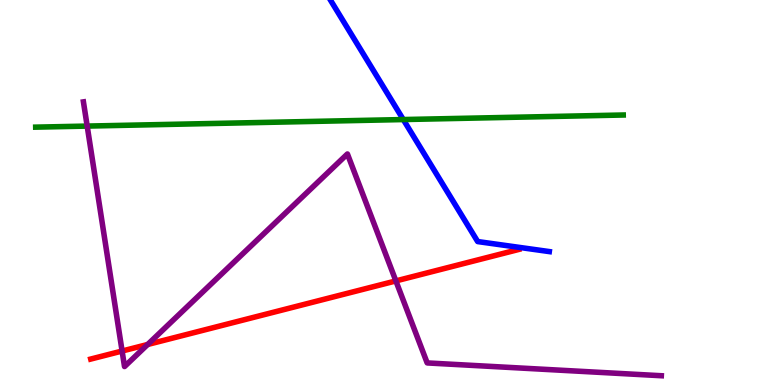[{'lines': ['blue', 'red'], 'intersections': []}, {'lines': ['green', 'red'], 'intersections': []}, {'lines': ['purple', 'red'], 'intersections': [{'x': 1.58, 'y': 0.882}, {'x': 1.91, 'y': 1.05}, {'x': 5.11, 'y': 2.7}]}, {'lines': ['blue', 'green'], 'intersections': [{'x': 5.2, 'y': 6.89}]}, {'lines': ['blue', 'purple'], 'intersections': []}, {'lines': ['green', 'purple'], 'intersections': [{'x': 1.12, 'y': 6.73}]}]